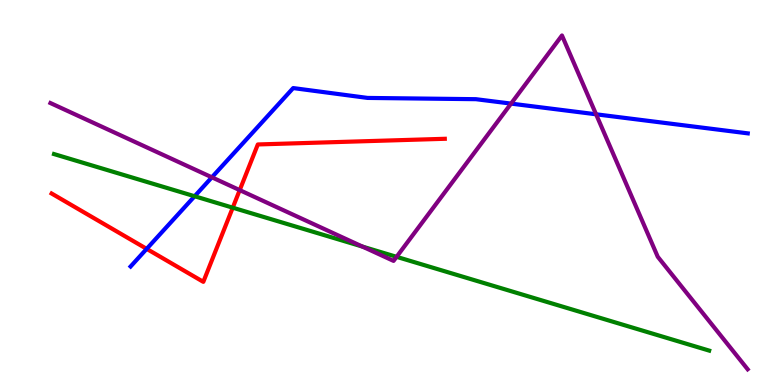[{'lines': ['blue', 'red'], 'intersections': [{'x': 1.89, 'y': 3.54}]}, {'lines': ['green', 'red'], 'intersections': [{'x': 3.0, 'y': 4.61}]}, {'lines': ['purple', 'red'], 'intersections': [{'x': 3.09, 'y': 5.06}]}, {'lines': ['blue', 'green'], 'intersections': [{'x': 2.51, 'y': 4.9}]}, {'lines': ['blue', 'purple'], 'intersections': [{'x': 2.73, 'y': 5.39}, {'x': 6.59, 'y': 7.31}, {'x': 7.69, 'y': 7.03}]}, {'lines': ['green', 'purple'], 'intersections': [{'x': 4.68, 'y': 3.59}, {'x': 5.12, 'y': 3.33}]}]